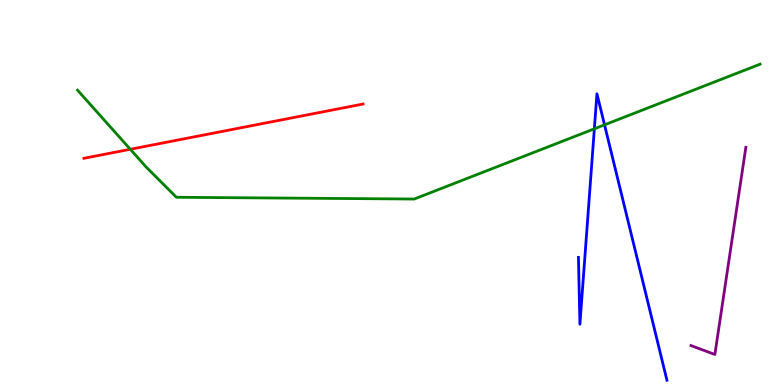[{'lines': ['blue', 'red'], 'intersections': []}, {'lines': ['green', 'red'], 'intersections': [{'x': 1.68, 'y': 6.12}]}, {'lines': ['purple', 'red'], 'intersections': []}, {'lines': ['blue', 'green'], 'intersections': [{'x': 7.67, 'y': 6.65}, {'x': 7.8, 'y': 6.76}]}, {'lines': ['blue', 'purple'], 'intersections': []}, {'lines': ['green', 'purple'], 'intersections': []}]